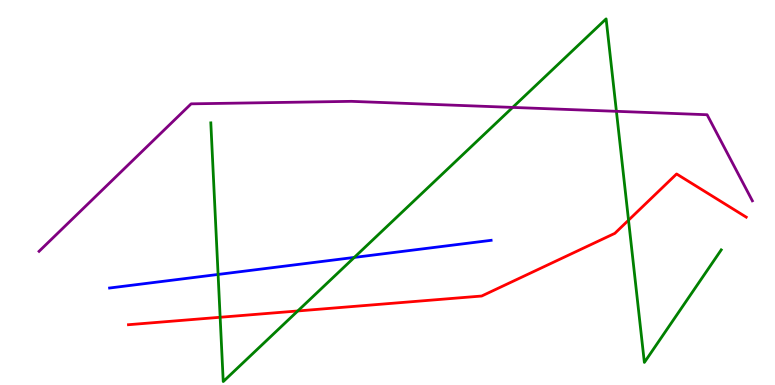[{'lines': ['blue', 'red'], 'intersections': []}, {'lines': ['green', 'red'], 'intersections': [{'x': 2.84, 'y': 1.76}, {'x': 3.84, 'y': 1.92}, {'x': 8.11, 'y': 4.28}]}, {'lines': ['purple', 'red'], 'intersections': []}, {'lines': ['blue', 'green'], 'intersections': [{'x': 2.81, 'y': 2.87}, {'x': 4.57, 'y': 3.31}]}, {'lines': ['blue', 'purple'], 'intersections': []}, {'lines': ['green', 'purple'], 'intersections': [{'x': 6.61, 'y': 7.21}, {'x': 7.95, 'y': 7.11}]}]